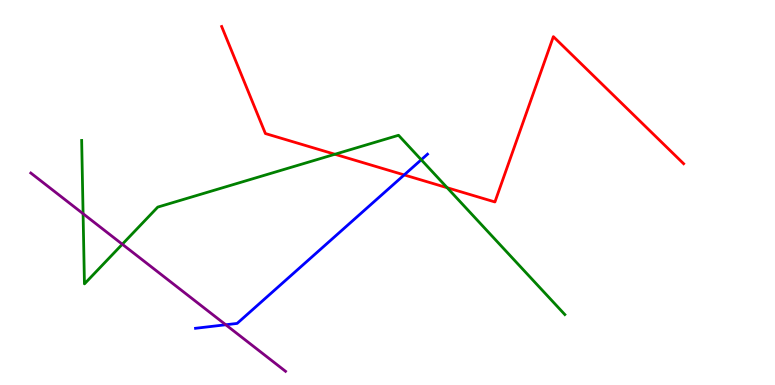[{'lines': ['blue', 'red'], 'intersections': [{'x': 5.22, 'y': 5.46}]}, {'lines': ['green', 'red'], 'intersections': [{'x': 4.32, 'y': 5.99}, {'x': 5.77, 'y': 5.12}]}, {'lines': ['purple', 'red'], 'intersections': []}, {'lines': ['blue', 'green'], 'intersections': [{'x': 5.44, 'y': 5.85}]}, {'lines': ['blue', 'purple'], 'intersections': [{'x': 2.91, 'y': 1.56}]}, {'lines': ['green', 'purple'], 'intersections': [{'x': 1.07, 'y': 4.45}, {'x': 1.58, 'y': 3.66}]}]